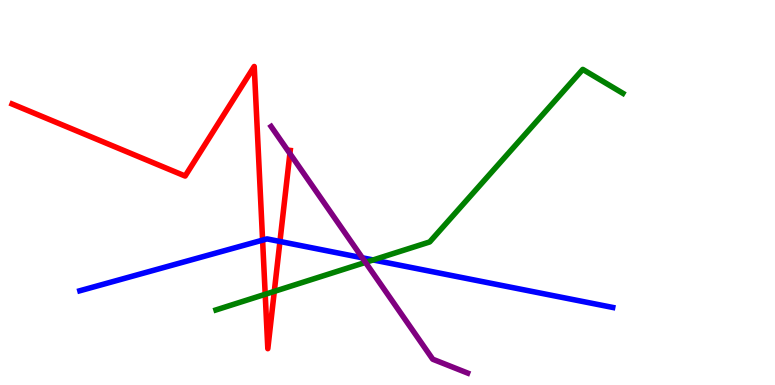[{'lines': ['blue', 'red'], 'intersections': [{'x': 3.39, 'y': 3.76}, {'x': 3.61, 'y': 3.73}]}, {'lines': ['green', 'red'], 'intersections': [{'x': 3.42, 'y': 2.36}, {'x': 3.54, 'y': 2.43}]}, {'lines': ['purple', 'red'], 'intersections': [{'x': 3.74, 'y': 6.01}]}, {'lines': ['blue', 'green'], 'intersections': [{'x': 4.81, 'y': 3.25}]}, {'lines': ['blue', 'purple'], 'intersections': [{'x': 4.67, 'y': 3.3}]}, {'lines': ['green', 'purple'], 'intersections': [{'x': 4.72, 'y': 3.18}]}]